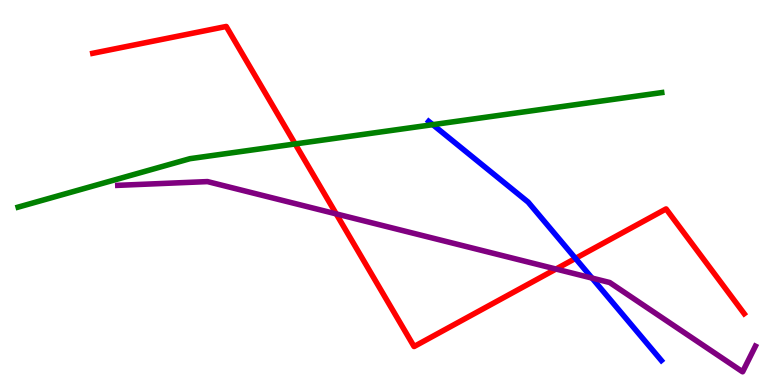[{'lines': ['blue', 'red'], 'intersections': [{'x': 7.43, 'y': 3.29}]}, {'lines': ['green', 'red'], 'intersections': [{'x': 3.81, 'y': 6.26}]}, {'lines': ['purple', 'red'], 'intersections': [{'x': 4.34, 'y': 4.44}, {'x': 7.17, 'y': 3.01}]}, {'lines': ['blue', 'green'], 'intersections': [{'x': 5.58, 'y': 6.76}]}, {'lines': ['blue', 'purple'], 'intersections': [{'x': 7.64, 'y': 2.78}]}, {'lines': ['green', 'purple'], 'intersections': []}]